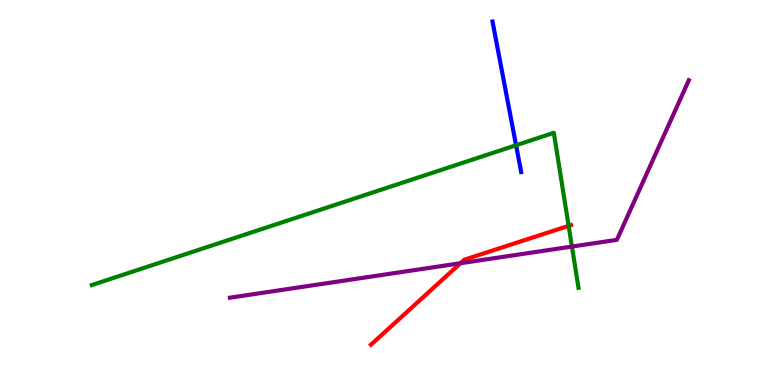[{'lines': ['blue', 'red'], 'intersections': []}, {'lines': ['green', 'red'], 'intersections': [{'x': 7.34, 'y': 4.13}]}, {'lines': ['purple', 'red'], 'intersections': [{'x': 5.94, 'y': 3.16}]}, {'lines': ['blue', 'green'], 'intersections': [{'x': 6.66, 'y': 6.23}]}, {'lines': ['blue', 'purple'], 'intersections': []}, {'lines': ['green', 'purple'], 'intersections': [{'x': 7.38, 'y': 3.6}]}]